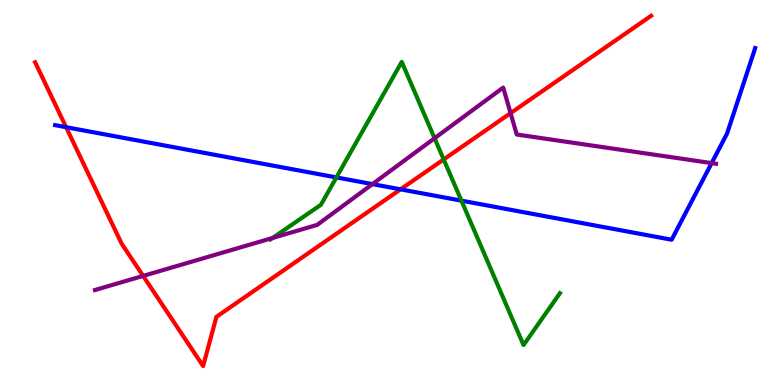[{'lines': ['blue', 'red'], 'intersections': [{'x': 0.853, 'y': 6.7}, {'x': 5.17, 'y': 5.08}]}, {'lines': ['green', 'red'], 'intersections': [{'x': 5.73, 'y': 5.86}]}, {'lines': ['purple', 'red'], 'intersections': [{'x': 1.85, 'y': 2.83}, {'x': 6.59, 'y': 7.06}]}, {'lines': ['blue', 'green'], 'intersections': [{'x': 4.34, 'y': 5.39}, {'x': 5.95, 'y': 4.79}]}, {'lines': ['blue', 'purple'], 'intersections': [{'x': 4.81, 'y': 5.22}, {'x': 9.18, 'y': 5.76}]}, {'lines': ['green', 'purple'], 'intersections': [{'x': 3.52, 'y': 3.82}, {'x': 5.61, 'y': 6.41}]}]